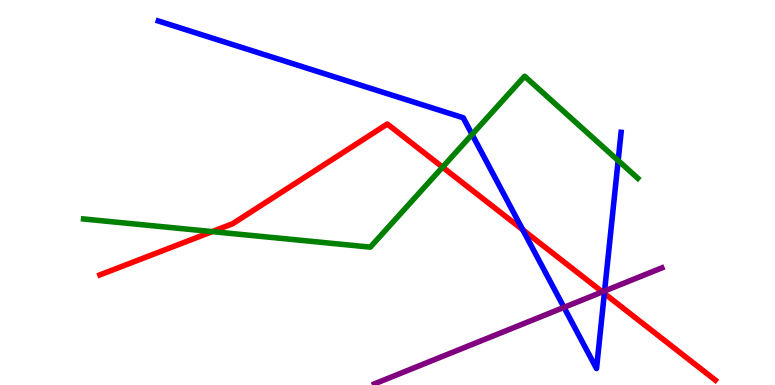[{'lines': ['blue', 'red'], 'intersections': [{'x': 6.75, 'y': 4.03}, {'x': 7.8, 'y': 2.38}]}, {'lines': ['green', 'red'], 'intersections': [{'x': 2.74, 'y': 3.98}, {'x': 5.71, 'y': 5.66}]}, {'lines': ['purple', 'red'], 'intersections': [{'x': 7.77, 'y': 2.42}]}, {'lines': ['blue', 'green'], 'intersections': [{'x': 6.09, 'y': 6.51}, {'x': 7.98, 'y': 5.83}]}, {'lines': ['blue', 'purple'], 'intersections': [{'x': 7.28, 'y': 2.02}, {'x': 7.8, 'y': 2.44}]}, {'lines': ['green', 'purple'], 'intersections': []}]